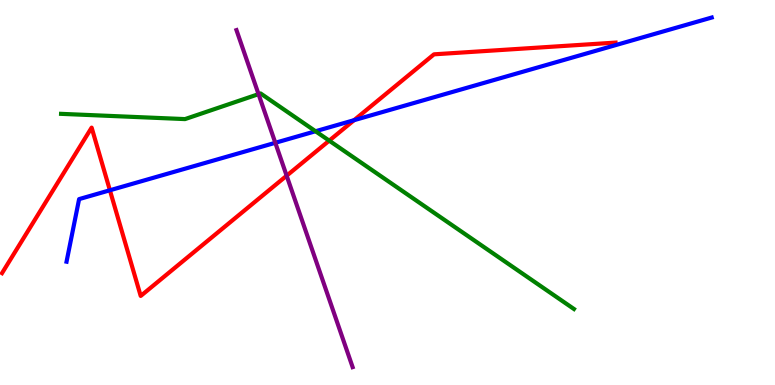[{'lines': ['blue', 'red'], 'intersections': [{'x': 1.42, 'y': 5.06}, {'x': 4.57, 'y': 6.88}]}, {'lines': ['green', 'red'], 'intersections': [{'x': 4.25, 'y': 6.35}]}, {'lines': ['purple', 'red'], 'intersections': [{'x': 3.7, 'y': 5.44}]}, {'lines': ['blue', 'green'], 'intersections': [{'x': 4.07, 'y': 6.59}]}, {'lines': ['blue', 'purple'], 'intersections': [{'x': 3.55, 'y': 6.29}]}, {'lines': ['green', 'purple'], 'intersections': [{'x': 3.34, 'y': 7.55}]}]